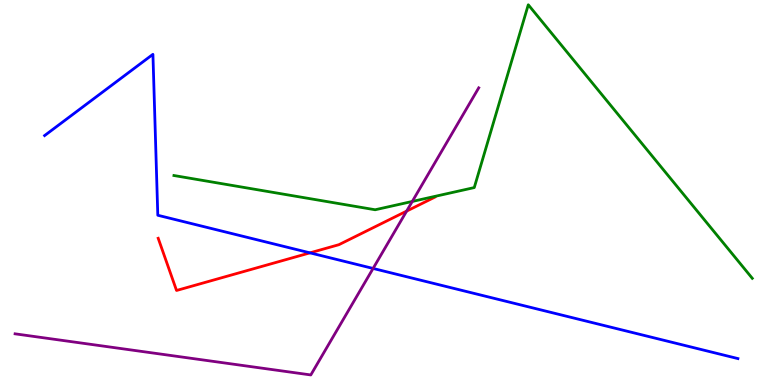[{'lines': ['blue', 'red'], 'intersections': [{'x': 4.0, 'y': 3.43}]}, {'lines': ['green', 'red'], 'intersections': []}, {'lines': ['purple', 'red'], 'intersections': [{'x': 5.25, 'y': 4.52}]}, {'lines': ['blue', 'green'], 'intersections': []}, {'lines': ['blue', 'purple'], 'intersections': [{'x': 4.81, 'y': 3.03}]}, {'lines': ['green', 'purple'], 'intersections': [{'x': 5.32, 'y': 4.77}]}]